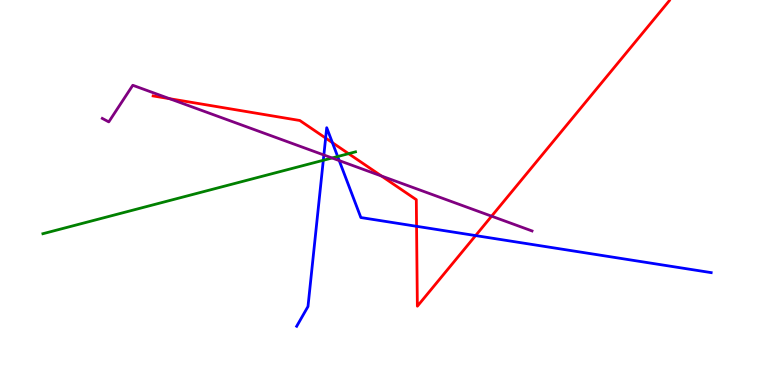[{'lines': ['blue', 'red'], 'intersections': [{'x': 4.2, 'y': 6.41}, {'x': 4.29, 'y': 6.29}, {'x': 5.38, 'y': 4.12}, {'x': 6.14, 'y': 3.88}]}, {'lines': ['green', 'red'], 'intersections': [{'x': 4.5, 'y': 6.01}]}, {'lines': ['purple', 'red'], 'intersections': [{'x': 2.19, 'y': 7.44}, {'x': 4.92, 'y': 5.43}, {'x': 6.34, 'y': 4.38}]}, {'lines': ['blue', 'green'], 'intersections': [{'x': 4.17, 'y': 5.84}, {'x': 4.36, 'y': 5.93}]}, {'lines': ['blue', 'purple'], 'intersections': [{'x': 4.18, 'y': 5.97}, {'x': 4.38, 'y': 5.83}]}, {'lines': ['green', 'purple'], 'intersections': [{'x': 4.28, 'y': 5.9}]}]